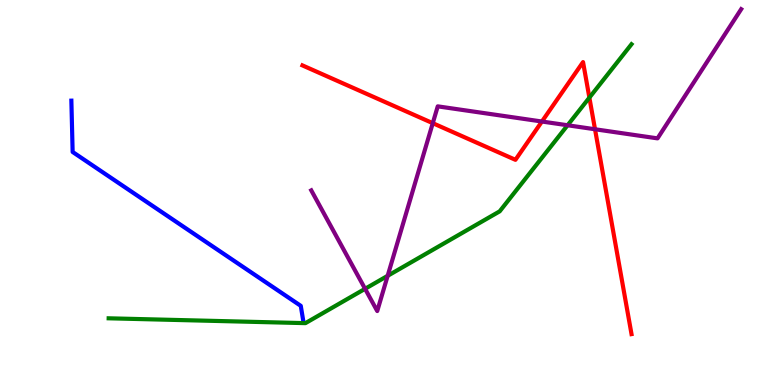[{'lines': ['blue', 'red'], 'intersections': []}, {'lines': ['green', 'red'], 'intersections': [{'x': 7.6, 'y': 7.46}]}, {'lines': ['purple', 'red'], 'intersections': [{'x': 5.58, 'y': 6.8}, {'x': 6.99, 'y': 6.84}, {'x': 7.68, 'y': 6.64}]}, {'lines': ['blue', 'green'], 'intersections': []}, {'lines': ['blue', 'purple'], 'intersections': []}, {'lines': ['green', 'purple'], 'intersections': [{'x': 4.71, 'y': 2.5}, {'x': 5.0, 'y': 2.84}, {'x': 7.32, 'y': 6.75}]}]